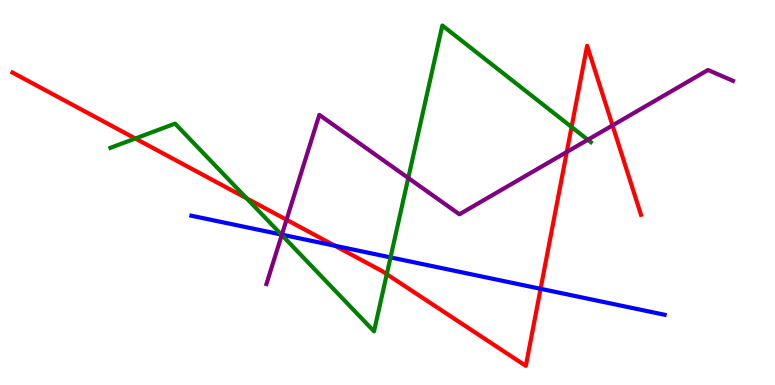[{'lines': ['blue', 'red'], 'intersections': [{'x': 4.32, 'y': 3.62}, {'x': 6.98, 'y': 2.5}]}, {'lines': ['green', 'red'], 'intersections': [{'x': 1.75, 'y': 6.4}, {'x': 3.18, 'y': 4.85}, {'x': 4.99, 'y': 2.88}, {'x': 7.38, 'y': 6.7}]}, {'lines': ['purple', 'red'], 'intersections': [{'x': 3.7, 'y': 4.29}, {'x': 7.31, 'y': 6.05}, {'x': 7.9, 'y': 6.74}]}, {'lines': ['blue', 'green'], 'intersections': [{'x': 3.63, 'y': 3.91}, {'x': 5.04, 'y': 3.31}]}, {'lines': ['blue', 'purple'], 'intersections': [{'x': 3.64, 'y': 3.91}]}, {'lines': ['green', 'purple'], 'intersections': [{'x': 3.64, 'y': 3.9}, {'x': 5.27, 'y': 5.38}, {'x': 7.58, 'y': 6.37}]}]